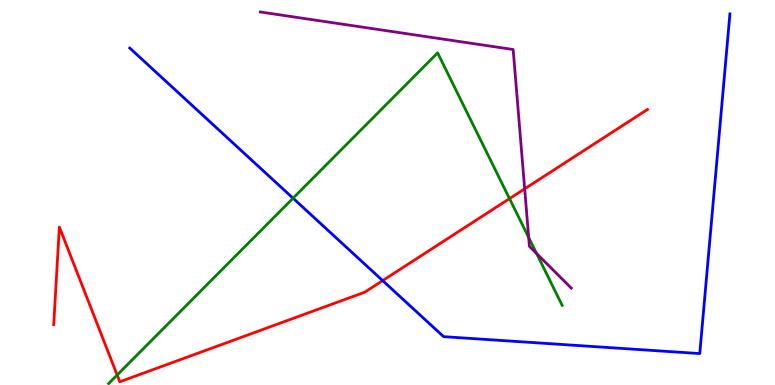[{'lines': ['blue', 'red'], 'intersections': [{'x': 4.94, 'y': 2.71}]}, {'lines': ['green', 'red'], 'intersections': [{'x': 1.51, 'y': 0.26}, {'x': 6.57, 'y': 4.84}]}, {'lines': ['purple', 'red'], 'intersections': [{'x': 6.77, 'y': 5.09}]}, {'lines': ['blue', 'green'], 'intersections': [{'x': 3.78, 'y': 4.85}]}, {'lines': ['blue', 'purple'], 'intersections': []}, {'lines': ['green', 'purple'], 'intersections': [{'x': 6.82, 'y': 3.83}, {'x': 6.92, 'y': 3.42}]}]